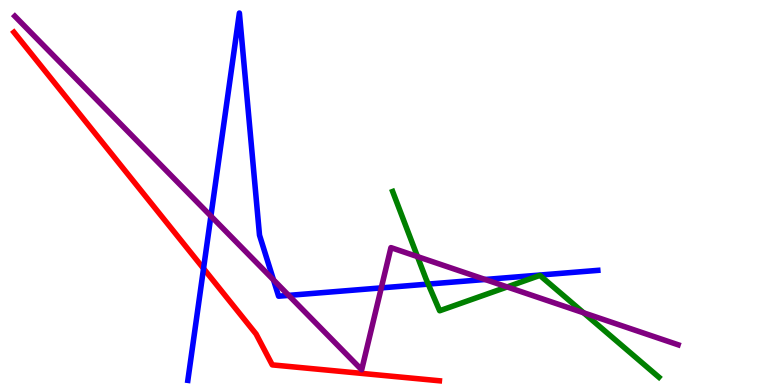[{'lines': ['blue', 'red'], 'intersections': [{'x': 2.63, 'y': 3.03}]}, {'lines': ['green', 'red'], 'intersections': []}, {'lines': ['purple', 'red'], 'intersections': []}, {'lines': ['blue', 'green'], 'intersections': [{'x': 5.53, 'y': 2.62}]}, {'lines': ['blue', 'purple'], 'intersections': [{'x': 2.72, 'y': 4.39}, {'x': 3.53, 'y': 2.73}, {'x': 3.72, 'y': 2.33}, {'x': 4.92, 'y': 2.52}, {'x': 6.26, 'y': 2.74}]}, {'lines': ['green', 'purple'], 'intersections': [{'x': 5.39, 'y': 3.34}, {'x': 6.54, 'y': 2.55}, {'x': 7.53, 'y': 1.88}]}]